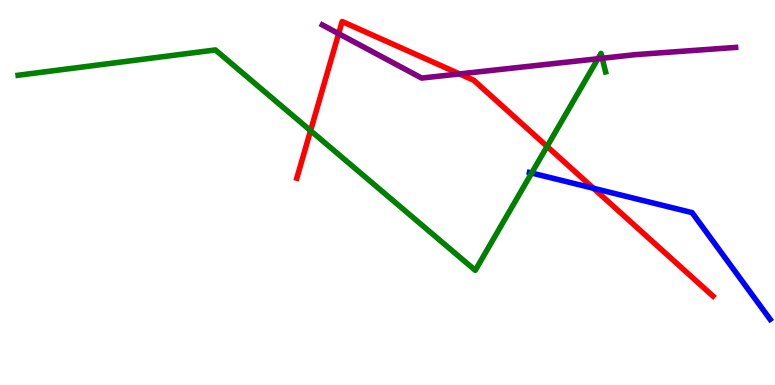[{'lines': ['blue', 'red'], 'intersections': [{'x': 7.66, 'y': 5.11}]}, {'lines': ['green', 'red'], 'intersections': [{'x': 4.01, 'y': 6.61}, {'x': 7.06, 'y': 6.2}]}, {'lines': ['purple', 'red'], 'intersections': [{'x': 4.37, 'y': 9.13}, {'x': 5.93, 'y': 8.08}]}, {'lines': ['blue', 'green'], 'intersections': [{'x': 6.86, 'y': 5.51}]}, {'lines': ['blue', 'purple'], 'intersections': []}, {'lines': ['green', 'purple'], 'intersections': [{'x': 7.72, 'y': 8.47}, {'x': 7.77, 'y': 8.49}]}]